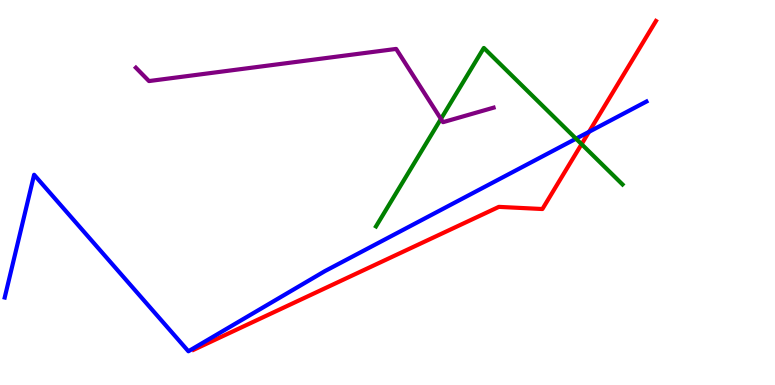[{'lines': ['blue', 'red'], 'intersections': [{'x': 7.6, 'y': 6.58}]}, {'lines': ['green', 'red'], 'intersections': [{'x': 7.5, 'y': 6.26}]}, {'lines': ['purple', 'red'], 'intersections': []}, {'lines': ['blue', 'green'], 'intersections': [{'x': 7.43, 'y': 6.4}]}, {'lines': ['blue', 'purple'], 'intersections': []}, {'lines': ['green', 'purple'], 'intersections': [{'x': 5.69, 'y': 6.91}]}]